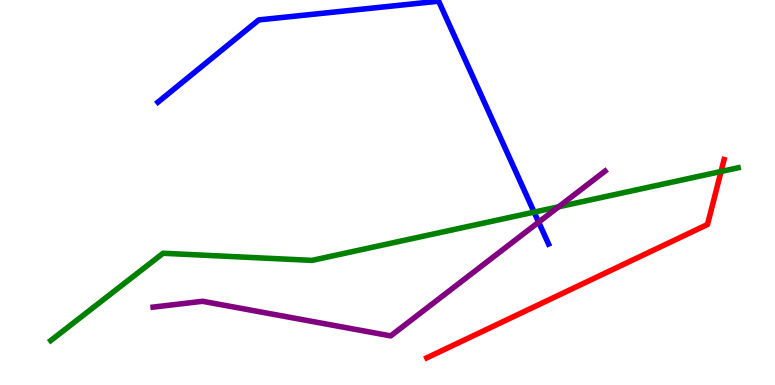[{'lines': ['blue', 'red'], 'intersections': []}, {'lines': ['green', 'red'], 'intersections': [{'x': 9.3, 'y': 5.55}]}, {'lines': ['purple', 'red'], 'intersections': []}, {'lines': ['blue', 'green'], 'intersections': [{'x': 6.89, 'y': 4.49}]}, {'lines': ['blue', 'purple'], 'intersections': [{'x': 6.95, 'y': 4.23}]}, {'lines': ['green', 'purple'], 'intersections': [{'x': 7.21, 'y': 4.63}]}]